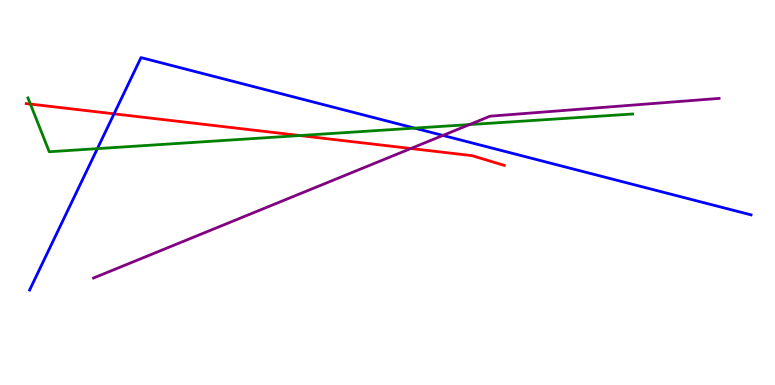[{'lines': ['blue', 'red'], 'intersections': [{'x': 1.47, 'y': 7.04}]}, {'lines': ['green', 'red'], 'intersections': [{'x': 0.392, 'y': 7.3}, {'x': 3.87, 'y': 6.48}]}, {'lines': ['purple', 'red'], 'intersections': [{'x': 5.3, 'y': 6.14}]}, {'lines': ['blue', 'green'], 'intersections': [{'x': 1.26, 'y': 6.14}, {'x': 5.35, 'y': 6.67}]}, {'lines': ['blue', 'purple'], 'intersections': [{'x': 5.72, 'y': 6.48}]}, {'lines': ['green', 'purple'], 'intersections': [{'x': 6.06, 'y': 6.76}]}]